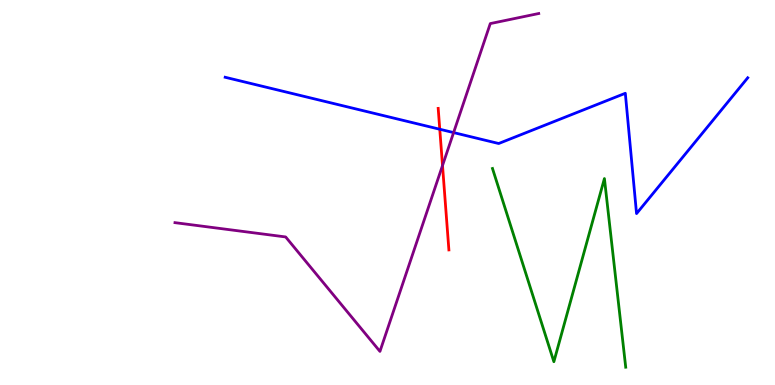[{'lines': ['blue', 'red'], 'intersections': [{'x': 5.67, 'y': 6.64}]}, {'lines': ['green', 'red'], 'intersections': []}, {'lines': ['purple', 'red'], 'intersections': [{'x': 5.71, 'y': 5.7}]}, {'lines': ['blue', 'green'], 'intersections': []}, {'lines': ['blue', 'purple'], 'intersections': [{'x': 5.85, 'y': 6.56}]}, {'lines': ['green', 'purple'], 'intersections': []}]